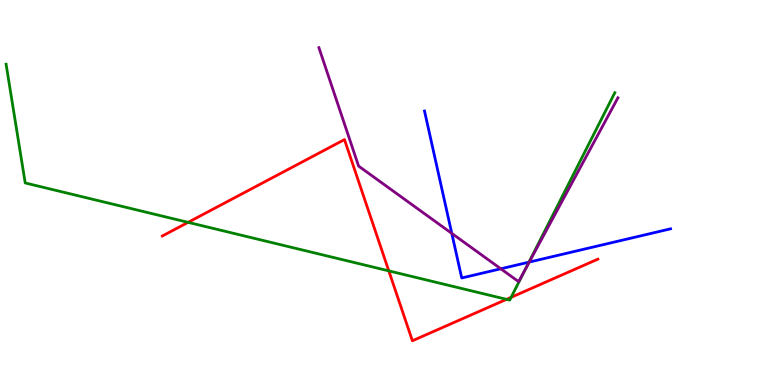[{'lines': ['blue', 'red'], 'intersections': []}, {'lines': ['green', 'red'], 'intersections': [{'x': 2.43, 'y': 4.22}, {'x': 5.02, 'y': 2.96}, {'x': 6.54, 'y': 2.22}, {'x': 6.6, 'y': 2.28}]}, {'lines': ['purple', 'red'], 'intersections': []}, {'lines': ['blue', 'green'], 'intersections': [{'x': 6.83, 'y': 3.19}]}, {'lines': ['blue', 'purple'], 'intersections': [{'x': 5.83, 'y': 3.94}, {'x': 6.46, 'y': 3.02}, {'x': 6.83, 'y': 3.19}]}, {'lines': ['green', 'purple'], 'intersections': [{'x': 6.78, 'y': 3.01}]}]